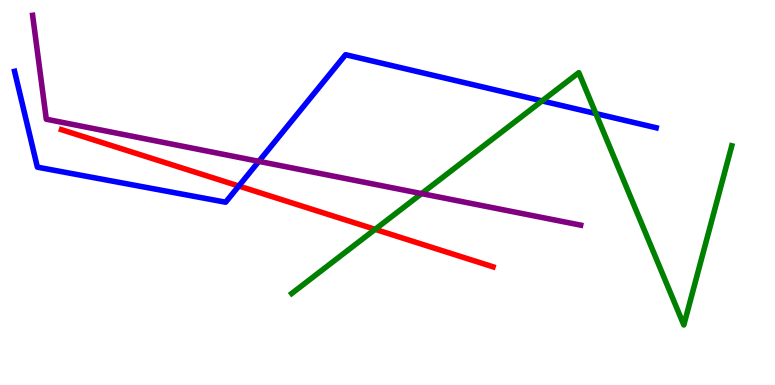[{'lines': ['blue', 'red'], 'intersections': [{'x': 3.08, 'y': 5.17}]}, {'lines': ['green', 'red'], 'intersections': [{'x': 4.84, 'y': 4.04}]}, {'lines': ['purple', 'red'], 'intersections': []}, {'lines': ['blue', 'green'], 'intersections': [{'x': 6.99, 'y': 7.38}, {'x': 7.69, 'y': 7.05}]}, {'lines': ['blue', 'purple'], 'intersections': [{'x': 3.34, 'y': 5.81}]}, {'lines': ['green', 'purple'], 'intersections': [{'x': 5.44, 'y': 4.97}]}]